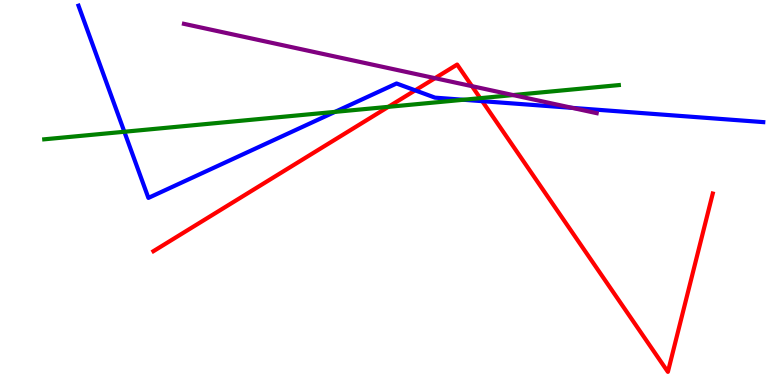[{'lines': ['blue', 'red'], 'intersections': [{'x': 5.36, 'y': 7.65}, {'x': 6.22, 'y': 7.37}]}, {'lines': ['green', 'red'], 'intersections': [{'x': 5.01, 'y': 7.22}, {'x': 6.2, 'y': 7.45}]}, {'lines': ['purple', 'red'], 'intersections': [{'x': 5.61, 'y': 7.97}, {'x': 6.09, 'y': 7.76}]}, {'lines': ['blue', 'green'], 'intersections': [{'x': 1.6, 'y': 6.58}, {'x': 4.32, 'y': 7.09}, {'x': 5.98, 'y': 7.41}]}, {'lines': ['blue', 'purple'], 'intersections': [{'x': 7.38, 'y': 7.2}]}, {'lines': ['green', 'purple'], 'intersections': [{'x': 6.62, 'y': 7.53}]}]